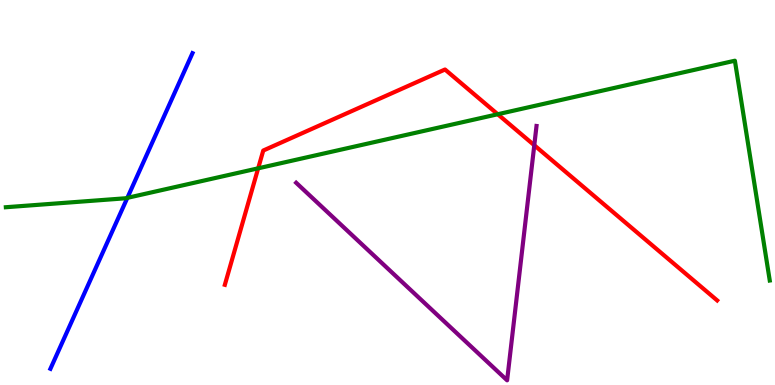[{'lines': ['blue', 'red'], 'intersections': []}, {'lines': ['green', 'red'], 'intersections': [{'x': 3.33, 'y': 5.63}, {'x': 6.42, 'y': 7.03}]}, {'lines': ['purple', 'red'], 'intersections': [{'x': 6.89, 'y': 6.23}]}, {'lines': ['blue', 'green'], 'intersections': [{'x': 1.64, 'y': 4.86}]}, {'lines': ['blue', 'purple'], 'intersections': []}, {'lines': ['green', 'purple'], 'intersections': []}]